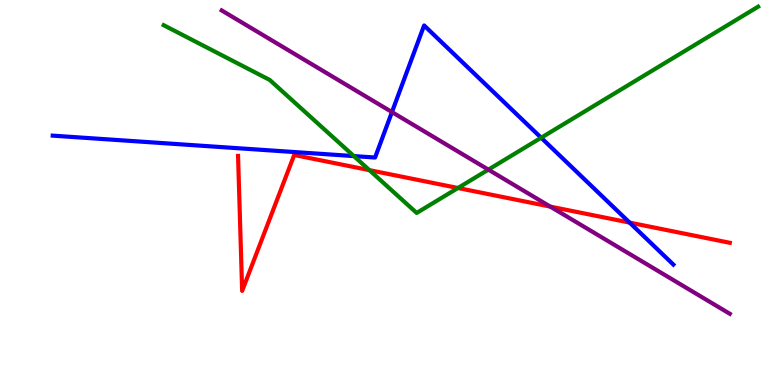[{'lines': ['blue', 'red'], 'intersections': [{'x': 8.12, 'y': 4.22}]}, {'lines': ['green', 'red'], 'intersections': [{'x': 4.77, 'y': 5.58}, {'x': 5.91, 'y': 5.12}]}, {'lines': ['purple', 'red'], 'intersections': [{'x': 7.1, 'y': 4.63}]}, {'lines': ['blue', 'green'], 'intersections': [{'x': 4.57, 'y': 5.95}, {'x': 6.98, 'y': 6.42}]}, {'lines': ['blue', 'purple'], 'intersections': [{'x': 5.06, 'y': 7.09}]}, {'lines': ['green', 'purple'], 'intersections': [{'x': 6.3, 'y': 5.59}]}]